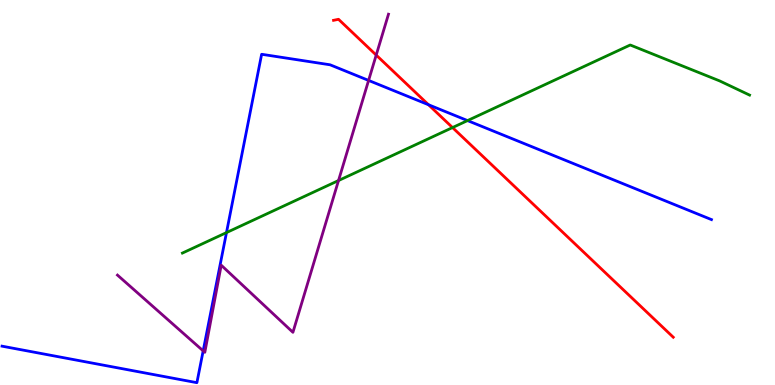[{'lines': ['blue', 'red'], 'intersections': [{'x': 5.53, 'y': 7.28}]}, {'lines': ['green', 'red'], 'intersections': [{'x': 5.84, 'y': 6.69}]}, {'lines': ['purple', 'red'], 'intersections': [{'x': 4.85, 'y': 8.57}]}, {'lines': ['blue', 'green'], 'intersections': [{'x': 2.92, 'y': 3.96}, {'x': 6.03, 'y': 6.87}]}, {'lines': ['blue', 'purple'], 'intersections': [{'x': 2.62, 'y': 0.887}, {'x': 4.76, 'y': 7.91}]}, {'lines': ['green', 'purple'], 'intersections': [{'x': 4.37, 'y': 5.31}]}]